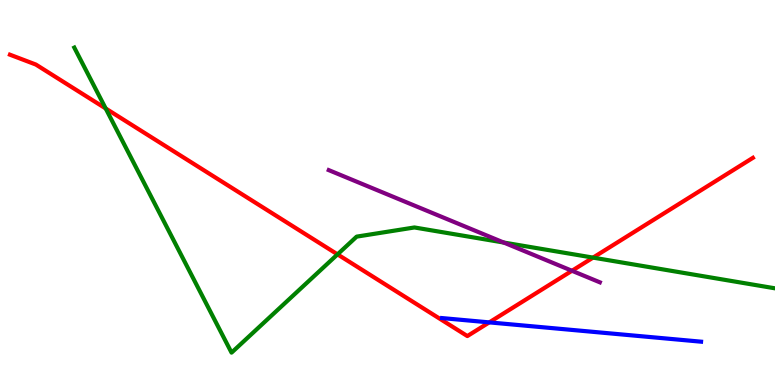[{'lines': ['blue', 'red'], 'intersections': [{'x': 6.31, 'y': 1.63}]}, {'lines': ['green', 'red'], 'intersections': [{'x': 1.36, 'y': 7.18}, {'x': 4.36, 'y': 3.39}, {'x': 7.65, 'y': 3.31}]}, {'lines': ['purple', 'red'], 'intersections': [{'x': 7.38, 'y': 2.97}]}, {'lines': ['blue', 'green'], 'intersections': []}, {'lines': ['blue', 'purple'], 'intersections': []}, {'lines': ['green', 'purple'], 'intersections': [{'x': 6.5, 'y': 3.7}]}]